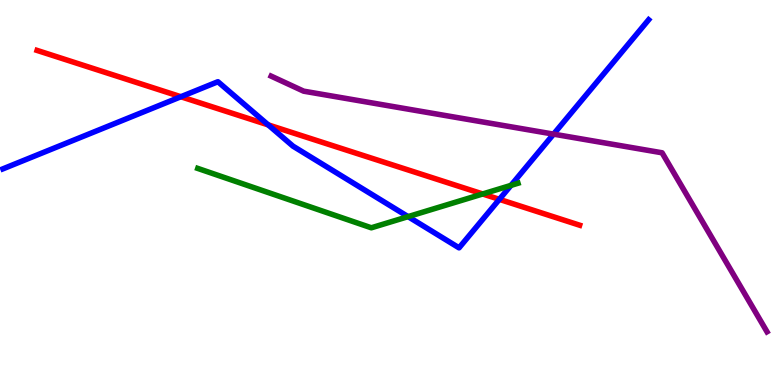[{'lines': ['blue', 'red'], 'intersections': [{'x': 2.33, 'y': 7.49}, {'x': 3.46, 'y': 6.76}, {'x': 6.44, 'y': 4.82}]}, {'lines': ['green', 'red'], 'intersections': [{'x': 6.23, 'y': 4.96}]}, {'lines': ['purple', 'red'], 'intersections': []}, {'lines': ['blue', 'green'], 'intersections': [{'x': 5.27, 'y': 4.37}, {'x': 6.59, 'y': 5.18}]}, {'lines': ['blue', 'purple'], 'intersections': [{'x': 7.14, 'y': 6.52}]}, {'lines': ['green', 'purple'], 'intersections': []}]